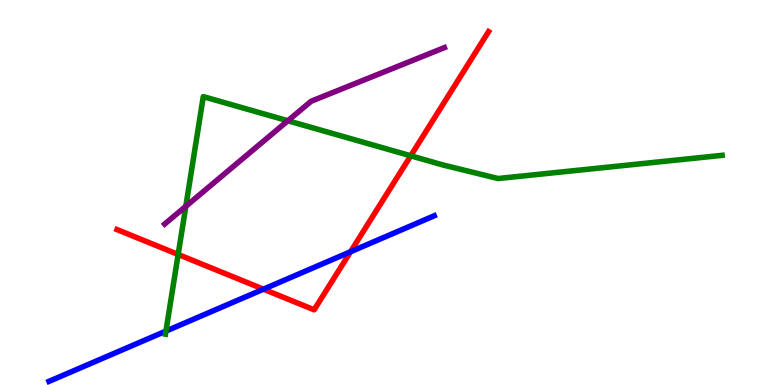[{'lines': ['blue', 'red'], 'intersections': [{'x': 3.4, 'y': 2.49}, {'x': 4.52, 'y': 3.46}]}, {'lines': ['green', 'red'], 'intersections': [{'x': 2.3, 'y': 3.39}, {'x': 5.3, 'y': 5.95}]}, {'lines': ['purple', 'red'], 'intersections': []}, {'lines': ['blue', 'green'], 'intersections': [{'x': 2.14, 'y': 1.4}]}, {'lines': ['blue', 'purple'], 'intersections': []}, {'lines': ['green', 'purple'], 'intersections': [{'x': 2.4, 'y': 4.64}, {'x': 3.71, 'y': 6.86}]}]